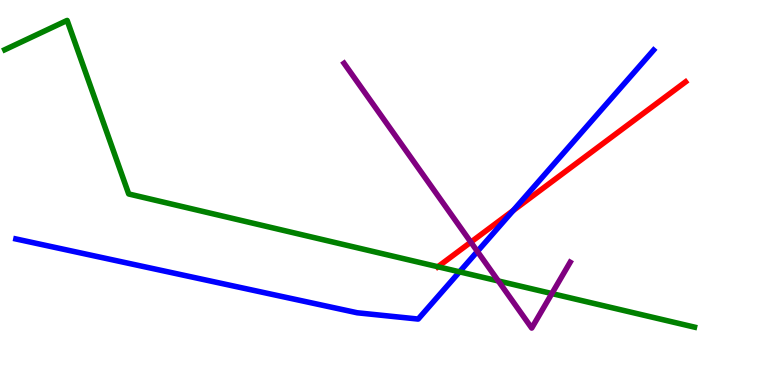[{'lines': ['blue', 'red'], 'intersections': [{'x': 6.62, 'y': 4.53}]}, {'lines': ['green', 'red'], 'intersections': [{'x': 5.65, 'y': 3.07}]}, {'lines': ['purple', 'red'], 'intersections': [{'x': 6.08, 'y': 3.71}]}, {'lines': ['blue', 'green'], 'intersections': [{'x': 5.93, 'y': 2.94}]}, {'lines': ['blue', 'purple'], 'intersections': [{'x': 6.16, 'y': 3.47}]}, {'lines': ['green', 'purple'], 'intersections': [{'x': 6.43, 'y': 2.7}, {'x': 7.12, 'y': 2.37}]}]